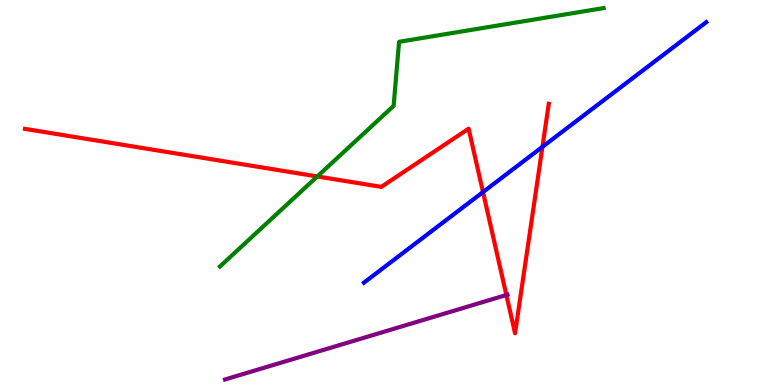[{'lines': ['blue', 'red'], 'intersections': [{'x': 6.23, 'y': 5.01}, {'x': 7.0, 'y': 6.19}]}, {'lines': ['green', 'red'], 'intersections': [{'x': 4.09, 'y': 5.42}]}, {'lines': ['purple', 'red'], 'intersections': [{'x': 6.53, 'y': 2.34}]}, {'lines': ['blue', 'green'], 'intersections': []}, {'lines': ['blue', 'purple'], 'intersections': []}, {'lines': ['green', 'purple'], 'intersections': []}]